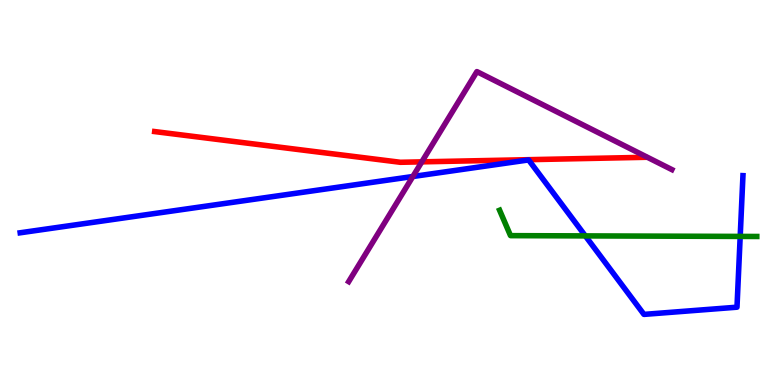[{'lines': ['blue', 'red'], 'intersections': []}, {'lines': ['green', 'red'], 'intersections': []}, {'lines': ['purple', 'red'], 'intersections': [{'x': 5.44, 'y': 5.8}]}, {'lines': ['blue', 'green'], 'intersections': [{'x': 7.55, 'y': 3.87}, {'x': 9.55, 'y': 3.86}]}, {'lines': ['blue', 'purple'], 'intersections': [{'x': 5.33, 'y': 5.42}]}, {'lines': ['green', 'purple'], 'intersections': []}]